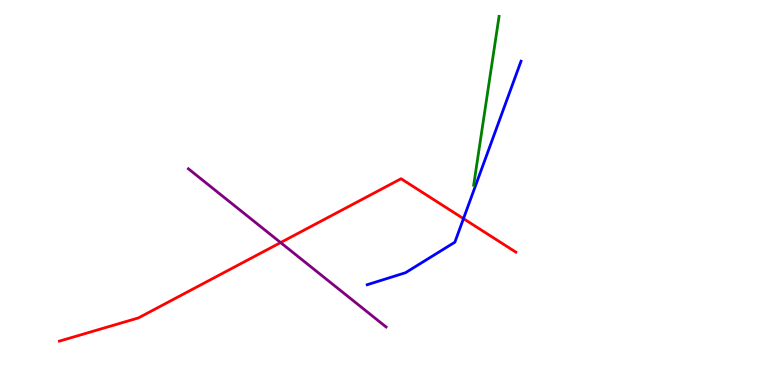[{'lines': ['blue', 'red'], 'intersections': [{'x': 5.98, 'y': 4.32}]}, {'lines': ['green', 'red'], 'intersections': []}, {'lines': ['purple', 'red'], 'intersections': [{'x': 3.62, 'y': 3.7}]}, {'lines': ['blue', 'green'], 'intersections': []}, {'lines': ['blue', 'purple'], 'intersections': []}, {'lines': ['green', 'purple'], 'intersections': []}]